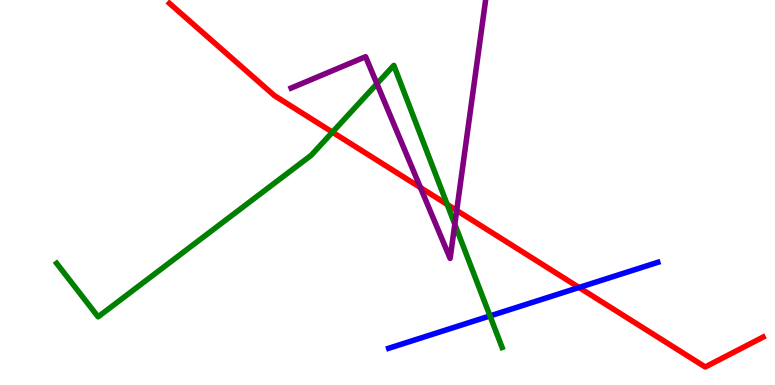[{'lines': ['blue', 'red'], 'intersections': [{'x': 7.47, 'y': 2.53}]}, {'lines': ['green', 'red'], 'intersections': [{'x': 4.29, 'y': 6.57}, {'x': 5.77, 'y': 4.69}]}, {'lines': ['purple', 'red'], 'intersections': [{'x': 5.43, 'y': 5.13}, {'x': 5.89, 'y': 4.53}]}, {'lines': ['blue', 'green'], 'intersections': [{'x': 6.32, 'y': 1.79}]}, {'lines': ['blue', 'purple'], 'intersections': []}, {'lines': ['green', 'purple'], 'intersections': [{'x': 4.86, 'y': 7.82}, {'x': 5.87, 'y': 4.17}]}]